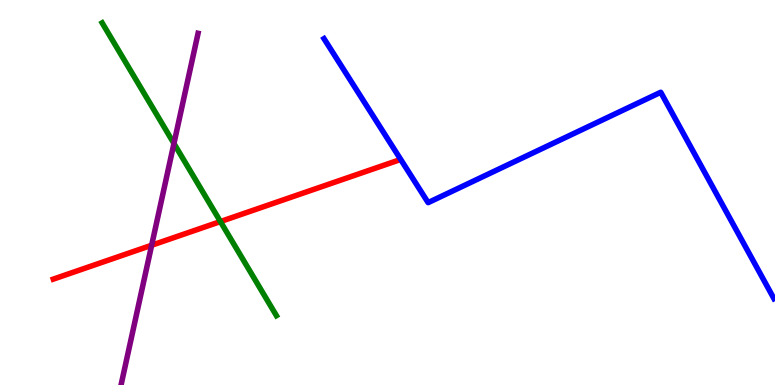[{'lines': ['blue', 'red'], 'intersections': []}, {'lines': ['green', 'red'], 'intersections': [{'x': 2.84, 'y': 4.25}]}, {'lines': ['purple', 'red'], 'intersections': [{'x': 1.96, 'y': 3.63}]}, {'lines': ['blue', 'green'], 'intersections': []}, {'lines': ['blue', 'purple'], 'intersections': []}, {'lines': ['green', 'purple'], 'intersections': [{'x': 2.24, 'y': 6.27}]}]